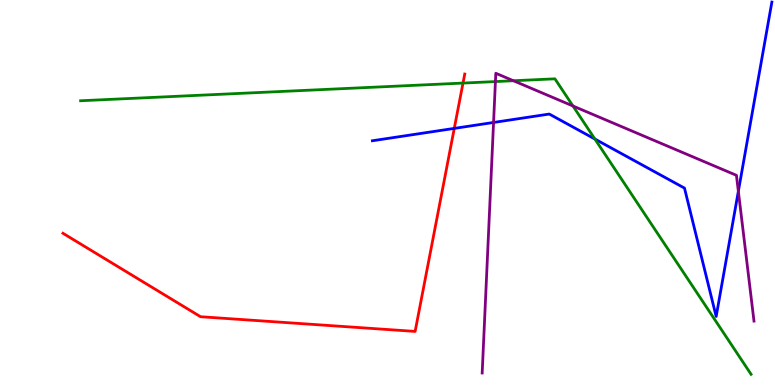[{'lines': ['blue', 'red'], 'intersections': [{'x': 5.86, 'y': 6.67}]}, {'lines': ['green', 'red'], 'intersections': [{'x': 5.97, 'y': 7.84}]}, {'lines': ['purple', 'red'], 'intersections': []}, {'lines': ['blue', 'green'], 'intersections': [{'x': 7.68, 'y': 6.39}]}, {'lines': ['blue', 'purple'], 'intersections': [{'x': 6.37, 'y': 6.82}, {'x': 9.53, 'y': 5.03}]}, {'lines': ['green', 'purple'], 'intersections': [{'x': 6.39, 'y': 7.88}, {'x': 6.62, 'y': 7.9}, {'x': 7.39, 'y': 7.25}]}]